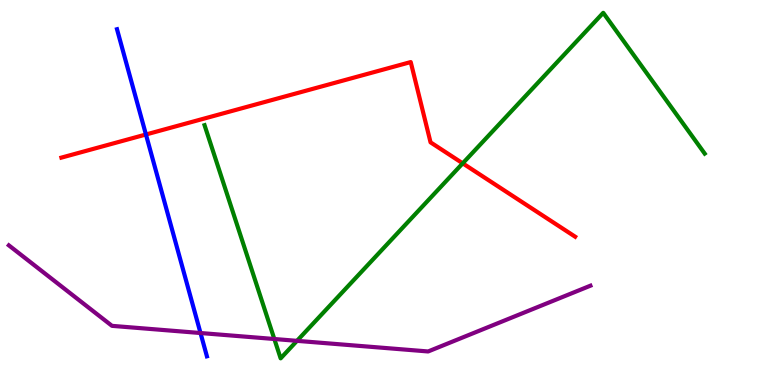[{'lines': ['blue', 'red'], 'intersections': [{'x': 1.88, 'y': 6.51}]}, {'lines': ['green', 'red'], 'intersections': [{'x': 5.97, 'y': 5.76}]}, {'lines': ['purple', 'red'], 'intersections': []}, {'lines': ['blue', 'green'], 'intersections': []}, {'lines': ['blue', 'purple'], 'intersections': [{'x': 2.59, 'y': 1.35}]}, {'lines': ['green', 'purple'], 'intersections': [{'x': 3.54, 'y': 1.19}, {'x': 3.83, 'y': 1.15}]}]